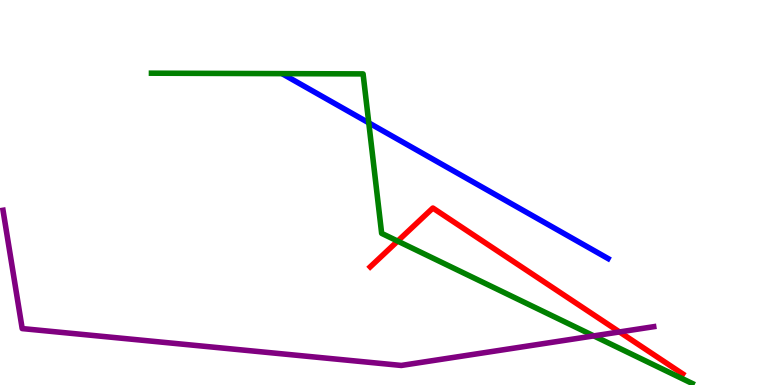[{'lines': ['blue', 'red'], 'intersections': []}, {'lines': ['green', 'red'], 'intersections': [{'x': 5.13, 'y': 3.74}]}, {'lines': ['purple', 'red'], 'intersections': [{'x': 7.99, 'y': 1.38}]}, {'lines': ['blue', 'green'], 'intersections': [{'x': 4.76, 'y': 6.81}]}, {'lines': ['blue', 'purple'], 'intersections': []}, {'lines': ['green', 'purple'], 'intersections': [{'x': 7.66, 'y': 1.28}]}]